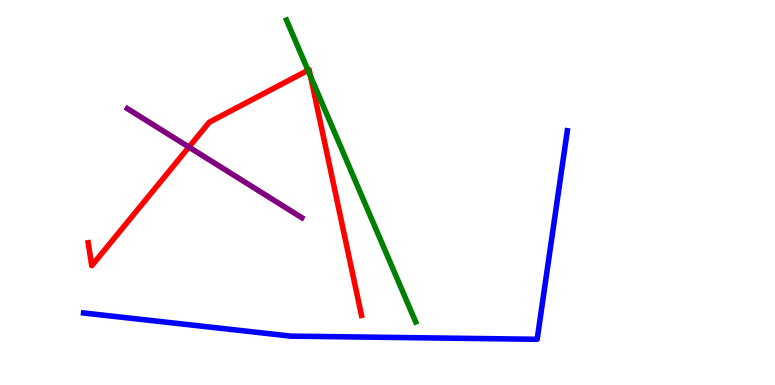[{'lines': ['blue', 'red'], 'intersections': []}, {'lines': ['green', 'red'], 'intersections': [{'x': 3.97, 'y': 8.17}, {'x': 4.01, 'y': 8.02}]}, {'lines': ['purple', 'red'], 'intersections': [{'x': 2.44, 'y': 6.18}]}, {'lines': ['blue', 'green'], 'intersections': []}, {'lines': ['blue', 'purple'], 'intersections': []}, {'lines': ['green', 'purple'], 'intersections': []}]